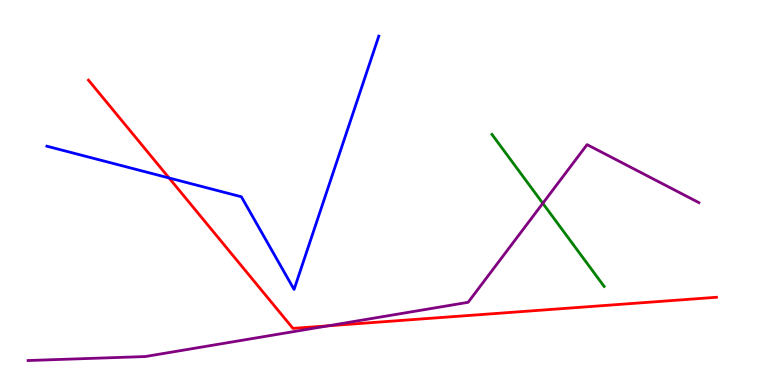[{'lines': ['blue', 'red'], 'intersections': [{'x': 2.18, 'y': 5.38}]}, {'lines': ['green', 'red'], 'intersections': []}, {'lines': ['purple', 'red'], 'intersections': [{'x': 4.24, 'y': 1.54}]}, {'lines': ['blue', 'green'], 'intersections': []}, {'lines': ['blue', 'purple'], 'intersections': []}, {'lines': ['green', 'purple'], 'intersections': [{'x': 7.0, 'y': 4.72}]}]